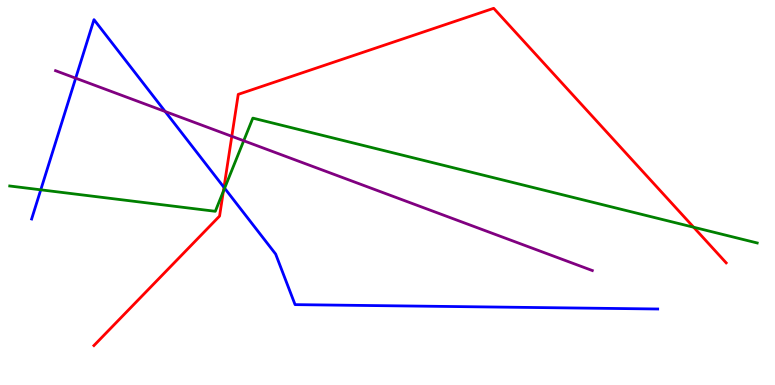[{'lines': ['blue', 'red'], 'intersections': [{'x': 2.89, 'y': 5.13}]}, {'lines': ['green', 'red'], 'intersections': [{'x': 2.88, 'y': 5.03}, {'x': 8.95, 'y': 4.1}]}, {'lines': ['purple', 'red'], 'intersections': [{'x': 2.99, 'y': 6.46}]}, {'lines': ['blue', 'green'], 'intersections': [{'x': 0.526, 'y': 5.07}, {'x': 2.9, 'y': 5.11}]}, {'lines': ['blue', 'purple'], 'intersections': [{'x': 0.977, 'y': 7.97}, {'x': 2.13, 'y': 7.1}]}, {'lines': ['green', 'purple'], 'intersections': [{'x': 3.14, 'y': 6.34}]}]